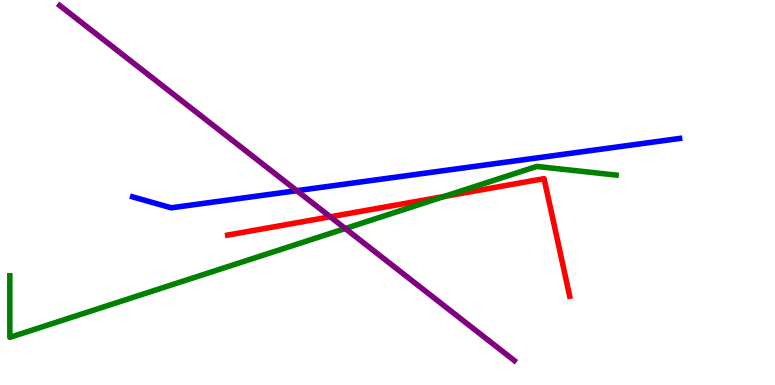[{'lines': ['blue', 'red'], 'intersections': []}, {'lines': ['green', 'red'], 'intersections': [{'x': 5.73, 'y': 4.9}]}, {'lines': ['purple', 'red'], 'intersections': [{'x': 4.26, 'y': 4.37}]}, {'lines': ['blue', 'green'], 'intersections': []}, {'lines': ['blue', 'purple'], 'intersections': [{'x': 3.83, 'y': 5.05}]}, {'lines': ['green', 'purple'], 'intersections': [{'x': 4.46, 'y': 4.06}]}]